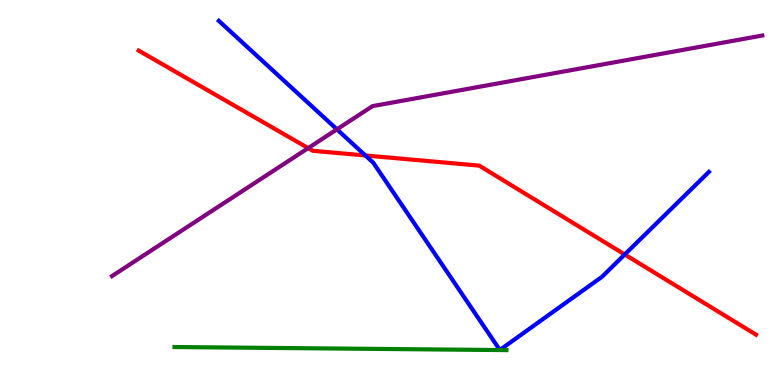[{'lines': ['blue', 'red'], 'intersections': [{'x': 4.71, 'y': 5.96}, {'x': 8.06, 'y': 3.39}]}, {'lines': ['green', 'red'], 'intersections': []}, {'lines': ['purple', 'red'], 'intersections': [{'x': 3.98, 'y': 6.15}]}, {'lines': ['blue', 'green'], 'intersections': []}, {'lines': ['blue', 'purple'], 'intersections': [{'x': 4.35, 'y': 6.64}]}, {'lines': ['green', 'purple'], 'intersections': []}]